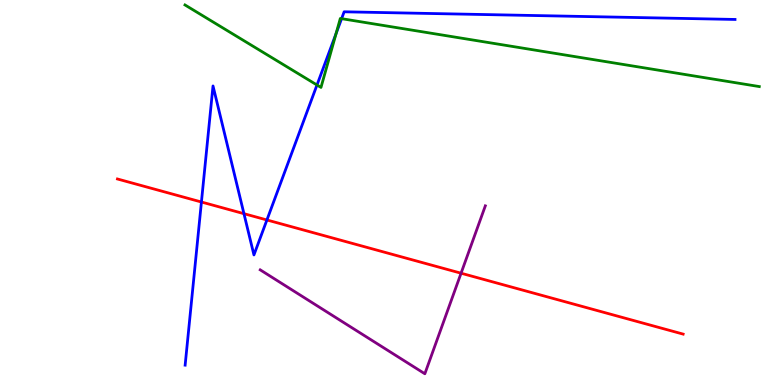[{'lines': ['blue', 'red'], 'intersections': [{'x': 2.6, 'y': 4.75}, {'x': 3.15, 'y': 4.45}, {'x': 3.44, 'y': 4.29}]}, {'lines': ['green', 'red'], 'intersections': []}, {'lines': ['purple', 'red'], 'intersections': [{'x': 5.95, 'y': 2.9}]}, {'lines': ['blue', 'green'], 'intersections': [{'x': 4.09, 'y': 7.79}, {'x': 4.34, 'y': 9.13}, {'x': 4.41, 'y': 9.52}]}, {'lines': ['blue', 'purple'], 'intersections': []}, {'lines': ['green', 'purple'], 'intersections': []}]